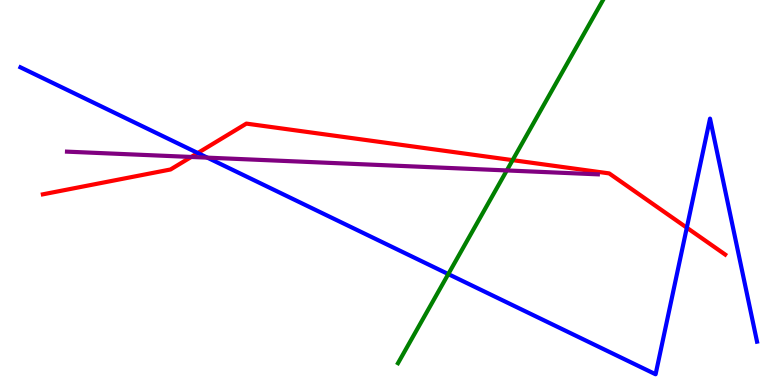[{'lines': ['blue', 'red'], 'intersections': [{'x': 2.55, 'y': 6.03}, {'x': 8.86, 'y': 4.09}]}, {'lines': ['green', 'red'], 'intersections': [{'x': 6.61, 'y': 5.84}]}, {'lines': ['purple', 'red'], 'intersections': [{'x': 2.47, 'y': 5.92}]}, {'lines': ['blue', 'green'], 'intersections': [{'x': 5.78, 'y': 2.88}]}, {'lines': ['blue', 'purple'], 'intersections': [{'x': 2.68, 'y': 5.91}]}, {'lines': ['green', 'purple'], 'intersections': [{'x': 6.54, 'y': 5.57}]}]